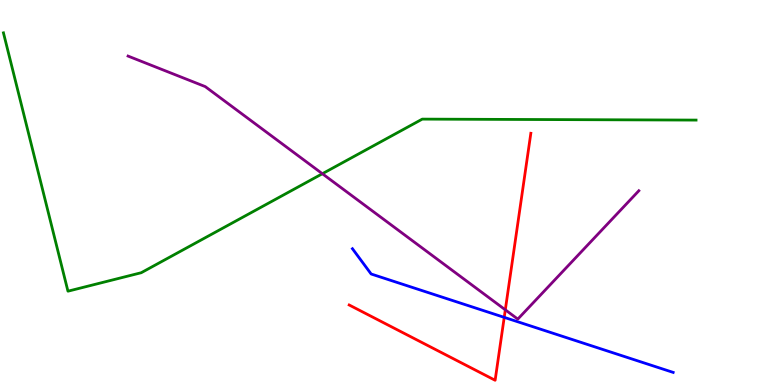[{'lines': ['blue', 'red'], 'intersections': [{'x': 6.51, 'y': 1.76}]}, {'lines': ['green', 'red'], 'intersections': []}, {'lines': ['purple', 'red'], 'intersections': [{'x': 6.52, 'y': 1.95}]}, {'lines': ['blue', 'green'], 'intersections': []}, {'lines': ['blue', 'purple'], 'intersections': []}, {'lines': ['green', 'purple'], 'intersections': [{'x': 4.16, 'y': 5.49}]}]